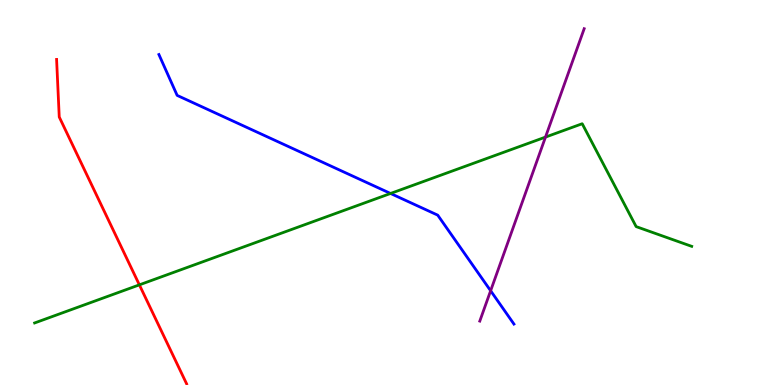[{'lines': ['blue', 'red'], 'intersections': []}, {'lines': ['green', 'red'], 'intersections': [{'x': 1.8, 'y': 2.6}]}, {'lines': ['purple', 'red'], 'intersections': []}, {'lines': ['blue', 'green'], 'intersections': [{'x': 5.04, 'y': 4.97}]}, {'lines': ['blue', 'purple'], 'intersections': [{'x': 6.33, 'y': 2.45}]}, {'lines': ['green', 'purple'], 'intersections': [{'x': 7.04, 'y': 6.44}]}]